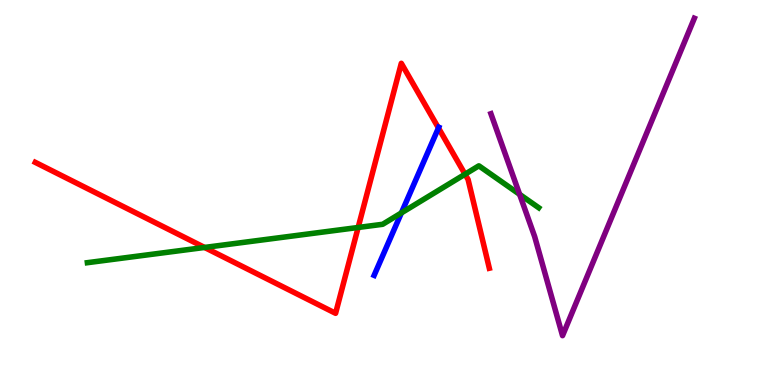[{'lines': ['blue', 'red'], 'intersections': [{'x': 5.66, 'y': 6.68}]}, {'lines': ['green', 'red'], 'intersections': [{'x': 2.64, 'y': 3.57}, {'x': 4.62, 'y': 4.09}, {'x': 6.0, 'y': 5.47}]}, {'lines': ['purple', 'red'], 'intersections': []}, {'lines': ['blue', 'green'], 'intersections': [{'x': 5.18, 'y': 4.47}]}, {'lines': ['blue', 'purple'], 'intersections': []}, {'lines': ['green', 'purple'], 'intersections': [{'x': 6.7, 'y': 4.95}]}]